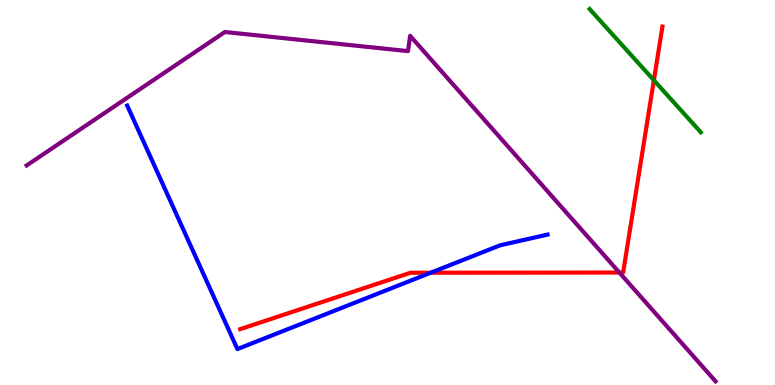[{'lines': ['blue', 'red'], 'intersections': [{'x': 5.56, 'y': 2.92}]}, {'lines': ['green', 'red'], 'intersections': [{'x': 8.44, 'y': 7.92}]}, {'lines': ['purple', 'red'], 'intersections': [{'x': 7.99, 'y': 2.92}]}, {'lines': ['blue', 'green'], 'intersections': []}, {'lines': ['blue', 'purple'], 'intersections': []}, {'lines': ['green', 'purple'], 'intersections': []}]